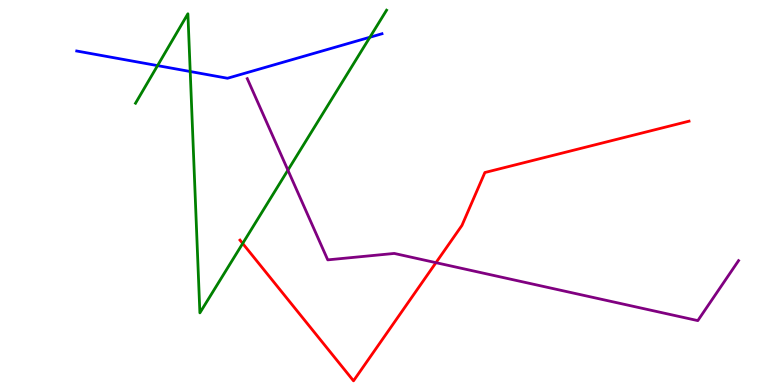[{'lines': ['blue', 'red'], 'intersections': []}, {'lines': ['green', 'red'], 'intersections': [{'x': 3.13, 'y': 3.68}]}, {'lines': ['purple', 'red'], 'intersections': [{'x': 5.63, 'y': 3.18}]}, {'lines': ['blue', 'green'], 'intersections': [{'x': 2.03, 'y': 8.3}, {'x': 2.45, 'y': 8.14}, {'x': 4.77, 'y': 9.03}]}, {'lines': ['blue', 'purple'], 'intersections': []}, {'lines': ['green', 'purple'], 'intersections': [{'x': 3.71, 'y': 5.58}]}]